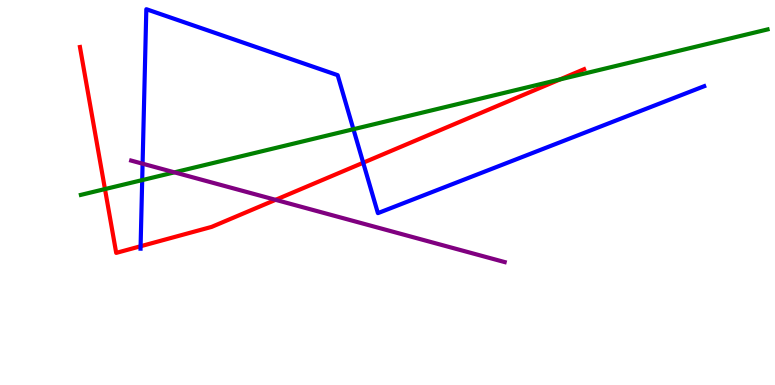[{'lines': ['blue', 'red'], 'intersections': [{'x': 1.81, 'y': 3.6}, {'x': 4.69, 'y': 5.77}]}, {'lines': ['green', 'red'], 'intersections': [{'x': 1.35, 'y': 5.09}, {'x': 7.22, 'y': 7.94}]}, {'lines': ['purple', 'red'], 'intersections': [{'x': 3.56, 'y': 4.81}]}, {'lines': ['blue', 'green'], 'intersections': [{'x': 1.83, 'y': 5.32}, {'x': 4.56, 'y': 6.64}]}, {'lines': ['blue', 'purple'], 'intersections': [{'x': 1.84, 'y': 5.75}]}, {'lines': ['green', 'purple'], 'intersections': [{'x': 2.25, 'y': 5.52}]}]